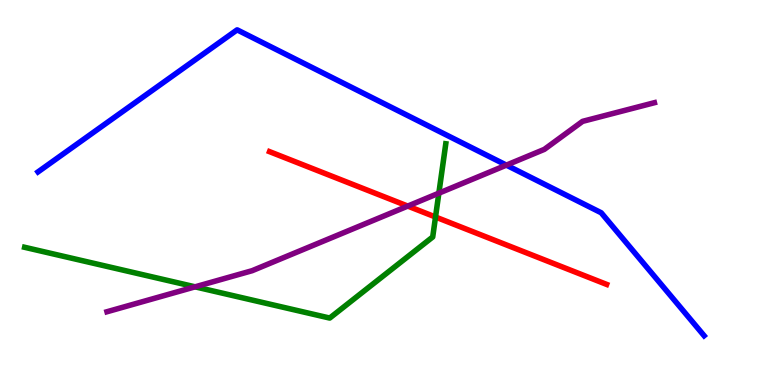[{'lines': ['blue', 'red'], 'intersections': []}, {'lines': ['green', 'red'], 'intersections': [{'x': 5.62, 'y': 4.36}]}, {'lines': ['purple', 'red'], 'intersections': [{'x': 5.26, 'y': 4.65}]}, {'lines': ['blue', 'green'], 'intersections': []}, {'lines': ['blue', 'purple'], 'intersections': [{'x': 6.53, 'y': 5.71}]}, {'lines': ['green', 'purple'], 'intersections': [{'x': 2.52, 'y': 2.55}, {'x': 5.66, 'y': 4.98}]}]